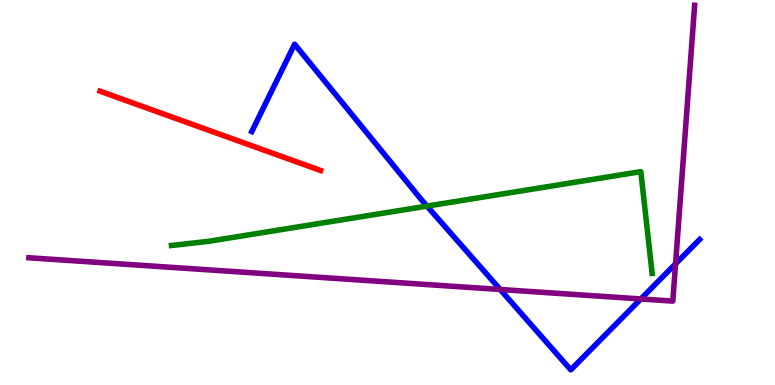[{'lines': ['blue', 'red'], 'intersections': []}, {'lines': ['green', 'red'], 'intersections': []}, {'lines': ['purple', 'red'], 'intersections': []}, {'lines': ['blue', 'green'], 'intersections': [{'x': 5.51, 'y': 4.65}]}, {'lines': ['blue', 'purple'], 'intersections': [{'x': 6.45, 'y': 2.48}, {'x': 8.27, 'y': 2.24}, {'x': 8.72, 'y': 3.15}]}, {'lines': ['green', 'purple'], 'intersections': []}]